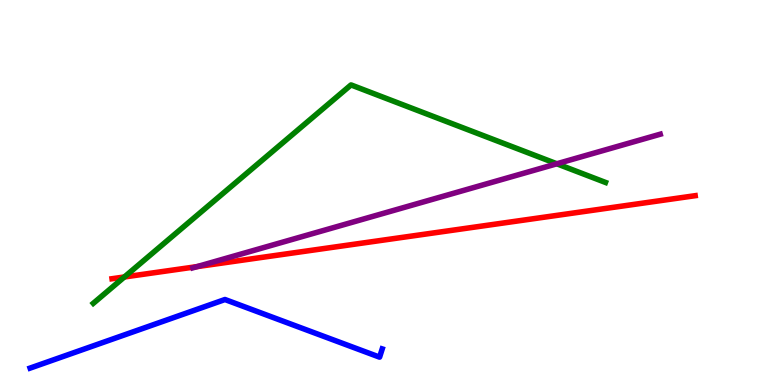[{'lines': ['blue', 'red'], 'intersections': []}, {'lines': ['green', 'red'], 'intersections': [{'x': 1.6, 'y': 2.81}]}, {'lines': ['purple', 'red'], 'intersections': [{'x': 2.54, 'y': 3.07}]}, {'lines': ['blue', 'green'], 'intersections': []}, {'lines': ['blue', 'purple'], 'intersections': []}, {'lines': ['green', 'purple'], 'intersections': [{'x': 7.18, 'y': 5.75}]}]